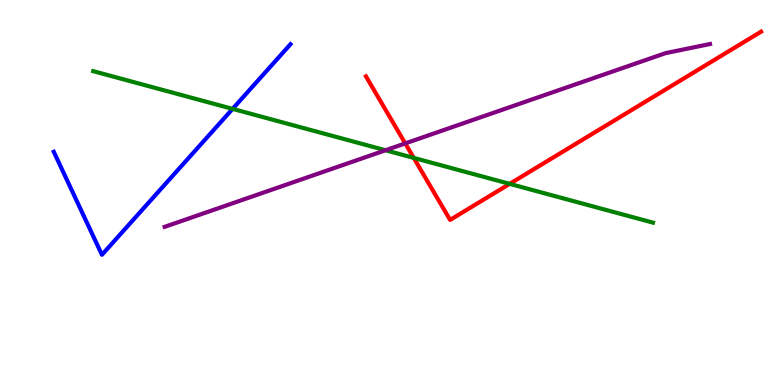[{'lines': ['blue', 'red'], 'intersections': []}, {'lines': ['green', 'red'], 'intersections': [{'x': 5.34, 'y': 5.9}, {'x': 6.58, 'y': 5.22}]}, {'lines': ['purple', 'red'], 'intersections': [{'x': 5.23, 'y': 6.28}]}, {'lines': ['blue', 'green'], 'intersections': [{'x': 3.0, 'y': 7.17}]}, {'lines': ['blue', 'purple'], 'intersections': []}, {'lines': ['green', 'purple'], 'intersections': [{'x': 4.97, 'y': 6.1}]}]